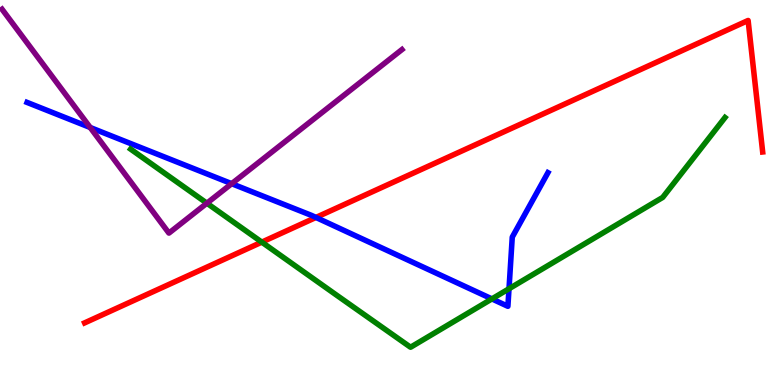[{'lines': ['blue', 'red'], 'intersections': [{'x': 4.08, 'y': 4.35}]}, {'lines': ['green', 'red'], 'intersections': [{'x': 3.38, 'y': 3.71}]}, {'lines': ['purple', 'red'], 'intersections': []}, {'lines': ['blue', 'green'], 'intersections': [{'x': 6.35, 'y': 2.24}, {'x': 6.57, 'y': 2.5}]}, {'lines': ['blue', 'purple'], 'intersections': [{'x': 1.16, 'y': 6.69}, {'x': 2.99, 'y': 5.23}]}, {'lines': ['green', 'purple'], 'intersections': [{'x': 2.67, 'y': 4.72}]}]